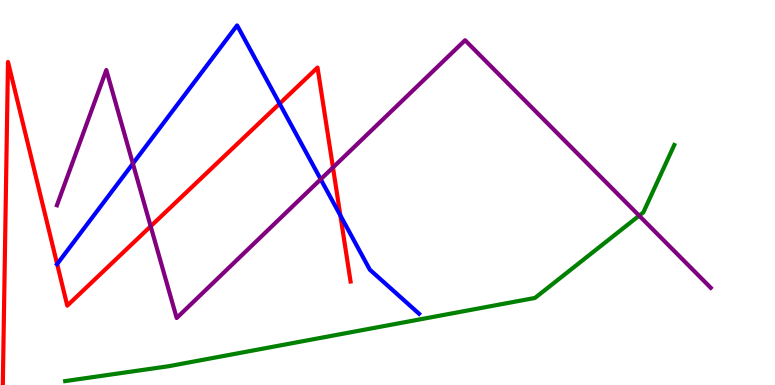[{'lines': ['blue', 'red'], 'intersections': [{'x': 0.737, 'y': 3.14}, {'x': 3.61, 'y': 7.31}, {'x': 4.39, 'y': 4.4}]}, {'lines': ['green', 'red'], 'intersections': []}, {'lines': ['purple', 'red'], 'intersections': [{'x': 1.94, 'y': 4.12}, {'x': 4.3, 'y': 5.65}]}, {'lines': ['blue', 'green'], 'intersections': []}, {'lines': ['blue', 'purple'], 'intersections': [{'x': 1.71, 'y': 5.75}, {'x': 4.14, 'y': 5.34}]}, {'lines': ['green', 'purple'], 'intersections': [{'x': 8.25, 'y': 4.4}]}]